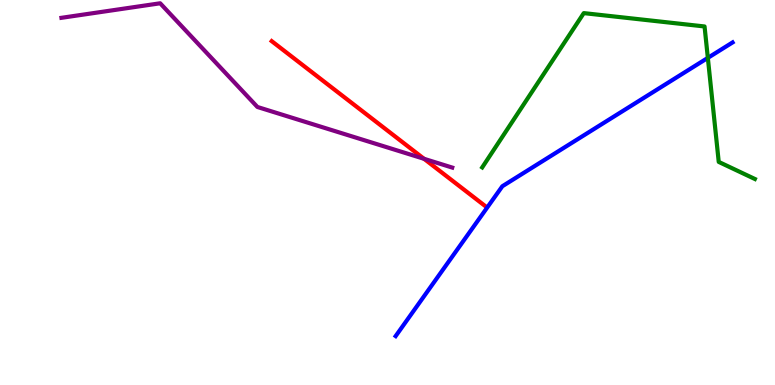[{'lines': ['blue', 'red'], 'intersections': []}, {'lines': ['green', 'red'], 'intersections': []}, {'lines': ['purple', 'red'], 'intersections': [{'x': 5.47, 'y': 5.88}]}, {'lines': ['blue', 'green'], 'intersections': [{'x': 9.13, 'y': 8.5}]}, {'lines': ['blue', 'purple'], 'intersections': []}, {'lines': ['green', 'purple'], 'intersections': []}]